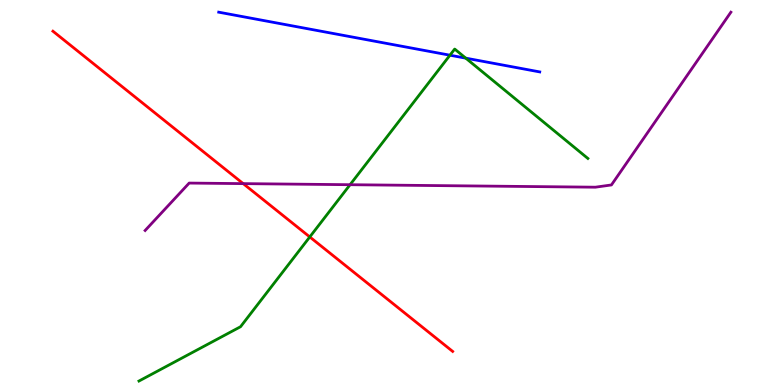[{'lines': ['blue', 'red'], 'intersections': []}, {'lines': ['green', 'red'], 'intersections': [{'x': 4.0, 'y': 3.85}]}, {'lines': ['purple', 'red'], 'intersections': [{'x': 3.14, 'y': 5.23}]}, {'lines': ['blue', 'green'], 'intersections': [{'x': 5.81, 'y': 8.57}, {'x': 6.01, 'y': 8.49}]}, {'lines': ['blue', 'purple'], 'intersections': []}, {'lines': ['green', 'purple'], 'intersections': [{'x': 4.52, 'y': 5.2}]}]